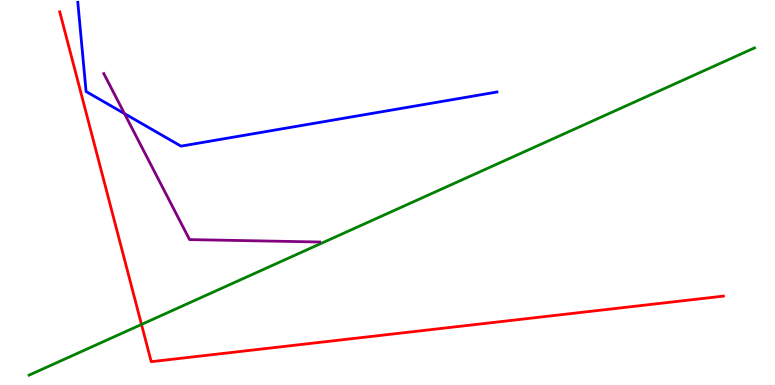[{'lines': ['blue', 'red'], 'intersections': []}, {'lines': ['green', 'red'], 'intersections': [{'x': 1.83, 'y': 1.57}]}, {'lines': ['purple', 'red'], 'intersections': []}, {'lines': ['blue', 'green'], 'intersections': []}, {'lines': ['blue', 'purple'], 'intersections': [{'x': 1.61, 'y': 7.05}]}, {'lines': ['green', 'purple'], 'intersections': []}]